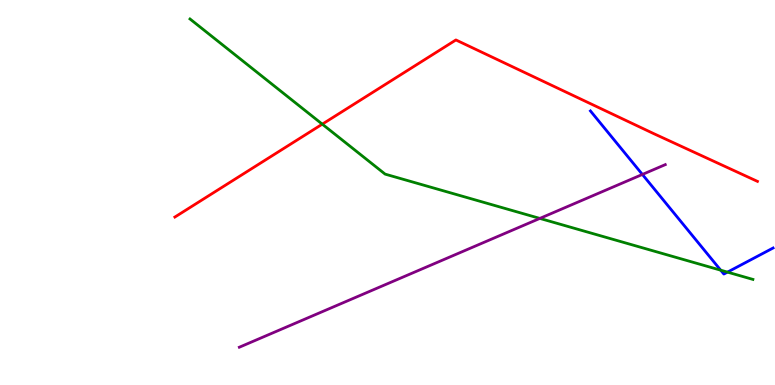[{'lines': ['blue', 'red'], 'intersections': []}, {'lines': ['green', 'red'], 'intersections': [{'x': 4.16, 'y': 6.78}]}, {'lines': ['purple', 'red'], 'intersections': []}, {'lines': ['blue', 'green'], 'intersections': [{'x': 9.3, 'y': 2.98}, {'x': 9.39, 'y': 2.93}]}, {'lines': ['blue', 'purple'], 'intersections': [{'x': 8.29, 'y': 5.47}]}, {'lines': ['green', 'purple'], 'intersections': [{'x': 6.97, 'y': 4.33}]}]